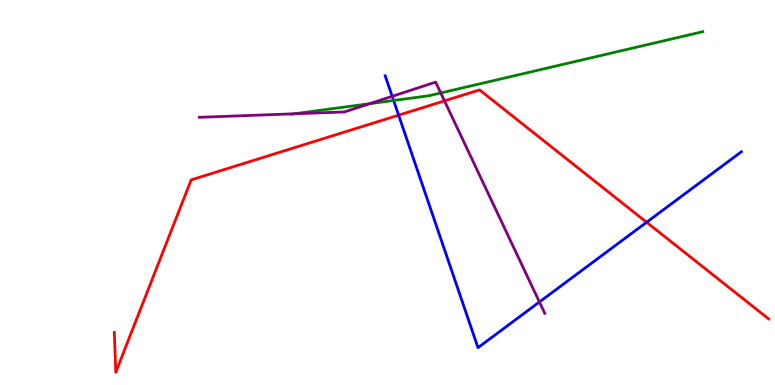[{'lines': ['blue', 'red'], 'intersections': [{'x': 5.14, 'y': 7.01}, {'x': 8.34, 'y': 4.23}]}, {'lines': ['green', 'red'], 'intersections': []}, {'lines': ['purple', 'red'], 'intersections': [{'x': 5.74, 'y': 7.38}]}, {'lines': ['blue', 'green'], 'intersections': [{'x': 5.08, 'y': 7.39}]}, {'lines': ['blue', 'purple'], 'intersections': [{'x': 5.06, 'y': 7.5}, {'x': 6.96, 'y': 2.16}]}, {'lines': ['green', 'purple'], 'intersections': [{'x': 3.8, 'y': 7.04}, {'x': 4.77, 'y': 7.31}, {'x': 5.69, 'y': 7.59}]}]